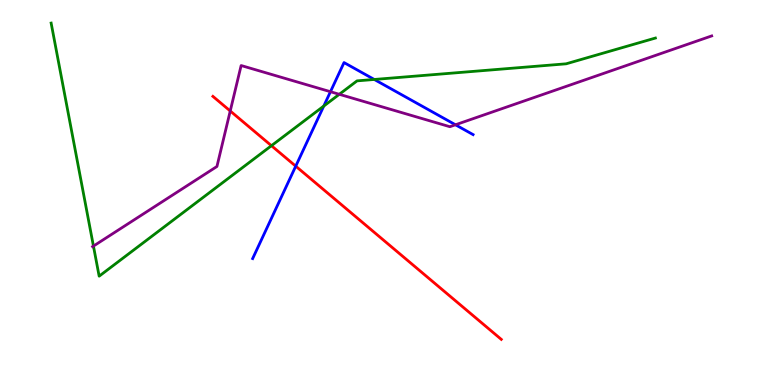[{'lines': ['blue', 'red'], 'intersections': [{'x': 3.82, 'y': 5.68}]}, {'lines': ['green', 'red'], 'intersections': [{'x': 3.5, 'y': 6.22}]}, {'lines': ['purple', 'red'], 'intersections': [{'x': 2.97, 'y': 7.12}]}, {'lines': ['blue', 'green'], 'intersections': [{'x': 4.18, 'y': 7.24}, {'x': 4.83, 'y': 7.94}]}, {'lines': ['blue', 'purple'], 'intersections': [{'x': 4.26, 'y': 7.62}, {'x': 5.88, 'y': 6.76}]}, {'lines': ['green', 'purple'], 'intersections': [{'x': 1.21, 'y': 3.61}, {'x': 4.38, 'y': 7.55}]}]